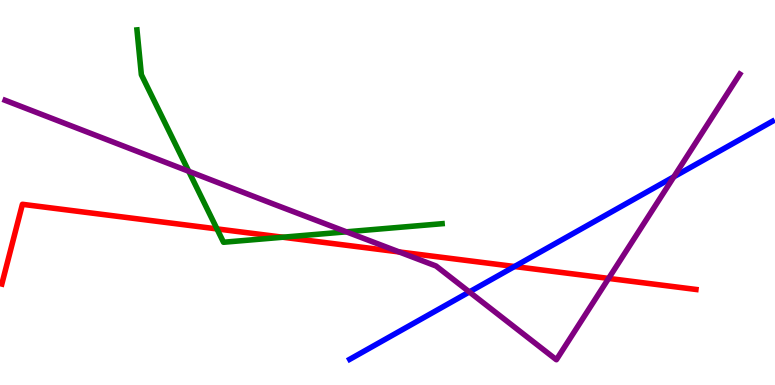[{'lines': ['blue', 'red'], 'intersections': [{'x': 6.64, 'y': 3.08}]}, {'lines': ['green', 'red'], 'intersections': [{'x': 2.8, 'y': 4.05}, {'x': 3.65, 'y': 3.84}]}, {'lines': ['purple', 'red'], 'intersections': [{'x': 5.15, 'y': 3.46}, {'x': 7.85, 'y': 2.77}]}, {'lines': ['blue', 'green'], 'intersections': []}, {'lines': ['blue', 'purple'], 'intersections': [{'x': 6.06, 'y': 2.42}, {'x': 8.7, 'y': 5.41}]}, {'lines': ['green', 'purple'], 'intersections': [{'x': 2.44, 'y': 5.55}, {'x': 4.47, 'y': 3.98}]}]